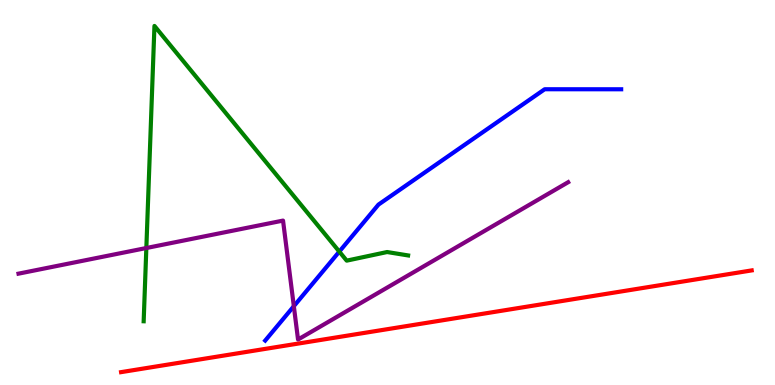[{'lines': ['blue', 'red'], 'intersections': []}, {'lines': ['green', 'red'], 'intersections': []}, {'lines': ['purple', 'red'], 'intersections': []}, {'lines': ['blue', 'green'], 'intersections': [{'x': 4.38, 'y': 3.46}]}, {'lines': ['blue', 'purple'], 'intersections': [{'x': 3.79, 'y': 2.05}]}, {'lines': ['green', 'purple'], 'intersections': [{'x': 1.89, 'y': 3.56}]}]